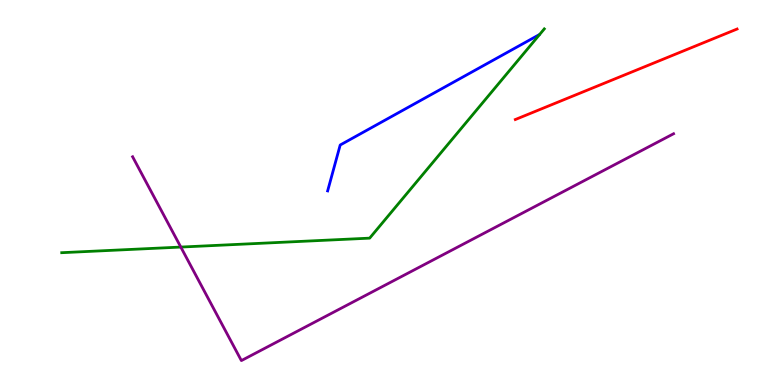[{'lines': ['blue', 'red'], 'intersections': []}, {'lines': ['green', 'red'], 'intersections': []}, {'lines': ['purple', 'red'], 'intersections': []}, {'lines': ['blue', 'green'], 'intersections': []}, {'lines': ['blue', 'purple'], 'intersections': []}, {'lines': ['green', 'purple'], 'intersections': [{'x': 2.33, 'y': 3.58}]}]